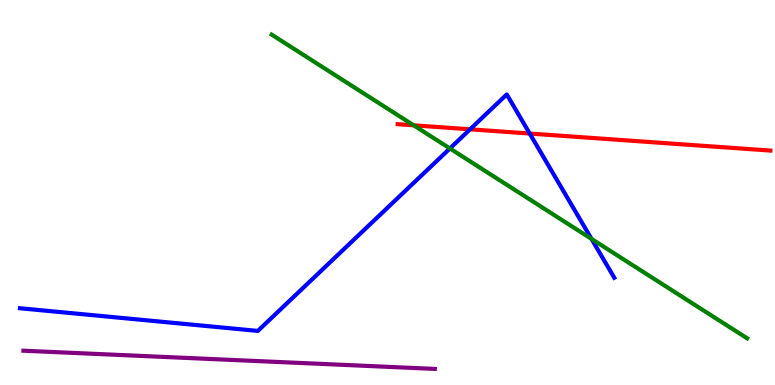[{'lines': ['blue', 'red'], 'intersections': [{'x': 6.07, 'y': 6.64}, {'x': 6.83, 'y': 6.53}]}, {'lines': ['green', 'red'], 'intersections': [{'x': 5.34, 'y': 6.75}]}, {'lines': ['purple', 'red'], 'intersections': []}, {'lines': ['blue', 'green'], 'intersections': [{'x': 5.81, 'y': 6.14}, {'x': 7.63, 'y': 3.79}]}, {'lines': ['blue', 'purple'], 'intersections': []}, {'lines': ['green', 'purple'], 'intersections': []}]